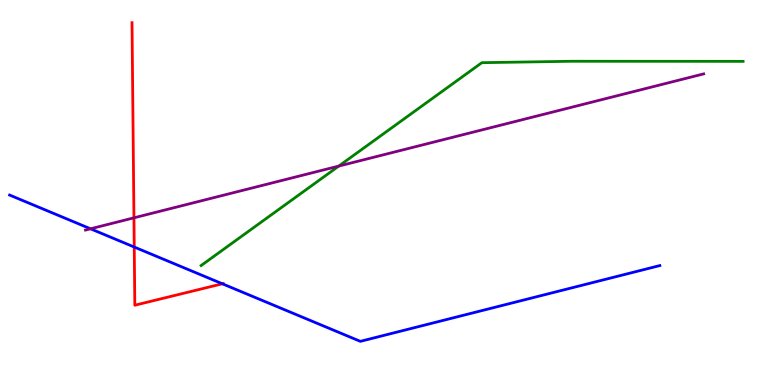[{'lines': ['blue', 'red'], 'intersections': [{'x': 1.73, 'y': 3.58}, {'x': 2.87, 'y': 2.63}]}, {'lines': ['green', 'red'], 'intersections': []}, {'lines': ['purple', 'red'], 'intersections': [{'x': 1.73, 'y': 4.34}]}, {'lines': ['blue', 'green'], 'intersections': []}, {'lines': ['blue', 'purple'], 'intersections': [{'x': 1.17, 'y': 4.06}]}, {'lines': ['green', 'purple'], 'intersections': [{'x': 4.37, 'y': 5.69}]}]